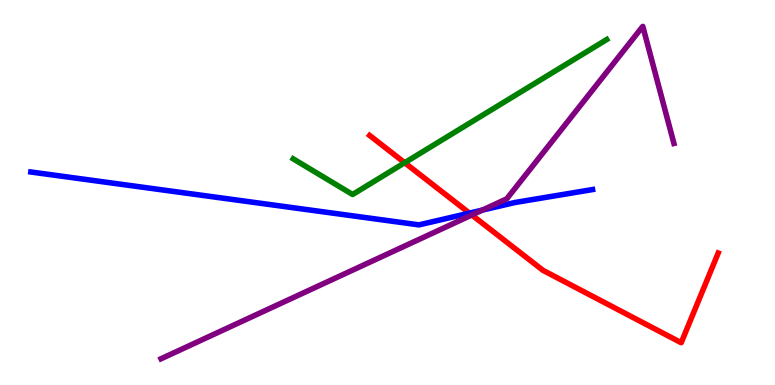[{'lines': ['blue', 'red'], 'intersections': [{'x': 6.06, 'y': 4.46}]}, {'lines': ['green', 'red'], 'intersections': [{'x': 5.22, 'y': 5.77}]}, {'lines': ['purple', 'red'], 'intersections': [{'x': 6.09, 'y': 4.42}]}, {'lines': ['blue', 'green'], 'intersections': []}, {'lines': ['blue', 'purple'], 'intersections': [{'x': 6.22, 'y': 4.54}]}, {'lines': ['green', 'purple'], 'intersections': []}]